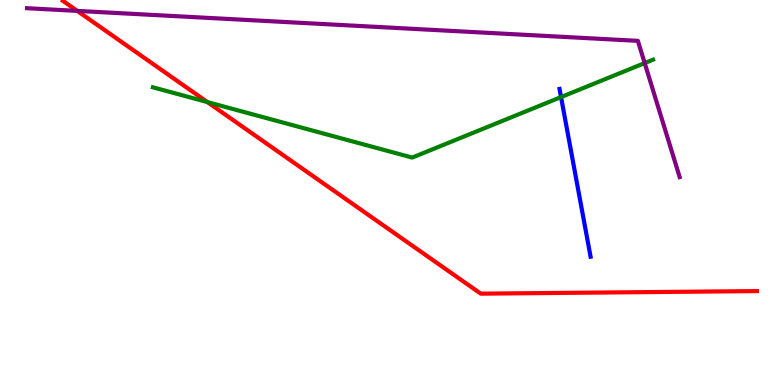[{'lines': ['blue', 'red'], 'intersections': []}, {'lines': ['green', 'red'], 'intersections': [{'x': 2.68, 'y': 7.35}]}, {'lines': ['purple', 'red'], 'intersections': [{'x': 0.997, 'y': 9.72}]}, {'lines': ['blue', 'green'], 'intersections': [{'x': 7.24, 'y': 7.48}]}, {'lines': ['blue', 'purple'], 'intersections': []}, {'lines': ['green', 'purple'], 'intersections': [{'x': 8.32, 'y': 8.36}]}]